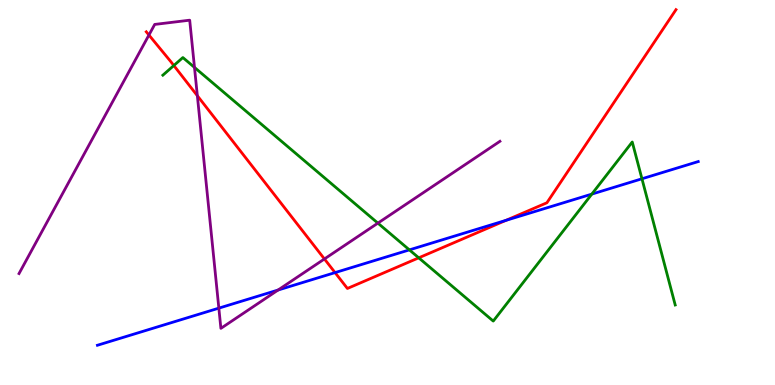[{'lines': ['blue', 'red'], 'intersections': [{'x': 4.32, 'y': 2.92}, {'x': 6.53, 'y': 4.28}]}, {'lines': ['green', 'red'], 'intersections': [{'x': 2.24, 'y': 8.3}, {'x': 5.4, 'y': 3.3}]}, {'lines': ['purple', 'red'], 'intersections': [{'x': 1.92, 'y': 9.09}, {'x': 2.55, 'y': 7.51}, {'x': 4.19, 'y': 3.27}]}, {'lines': ['blue', 'green'], 'intersections': [{'x': 5.28, 'y': 3.51}, {'x': 7.64, 'y': 4.96}, {'x': 8.28, 'y': 5.36}]}, {'lines': ['blue', 'purple'], 'intersections': [{'x': 2.82, 'y': 2.0}, {'x': 3.59, 'y': 2.47}]}, {'lines': ['green', 'purple'], 'intersections': [{'x': 2.51, 'y': 8.25}, {'x': 4.88, 'y': 4.2}]}]